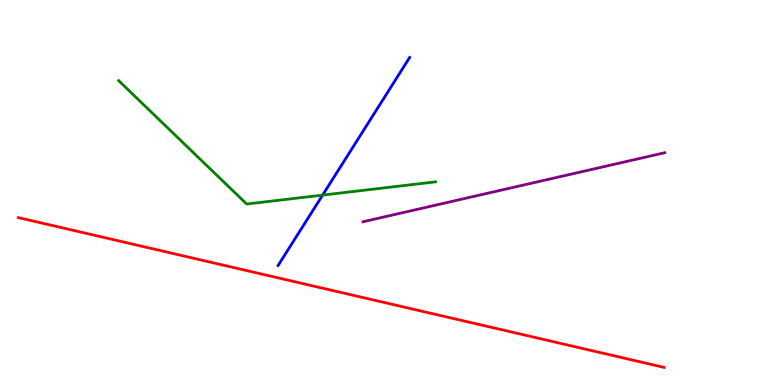[{'lines': ['blue', 'red'], 'intersections': []}, {'lines': ['green', 'red'], 'intersections': []}, {'lines': ['purple', 'red'], 'intersections': []}, {'lines': ['blue', 'green'], 'intersections': [{'x': 4.16, 'y': 4.93}]}, {'lines': ['blue', 'purple'], 'intersections': []}, {'lines': ['green', 'purple'], 'intersections': []}]